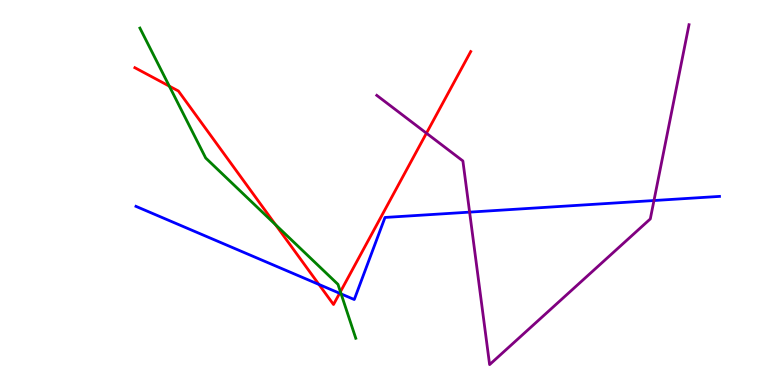[{'lines': ['blue', 'red'], 'intersections': [{'x': 4.12, 'y': 2.61}, {'x': 4.38, 'y': 2.38}]}, {'lines': ['green', 'red'], 'intersections': [{'x': 2.18, 'y': 7.76}, {'x': 3.56, 'y': 4.16}, {'x': 4.39, 'y': 2.42}]}, {'lines': ['purple', 'red'], 'intersections': [{'x': 5.5, 'y': 6.54}]}, {'lines': ['blue', 'green'], 'intersections': [{'x': 4.4, 'y': 2.37}]}, {'lines': ['blue', 'purple'], 'intersections': [{'x': 6.06, 'y': 4.49}, {'x': 8.44, 'y': 4.79}]}, {'lines': ['green', 'purple'], 'intersections': []}]